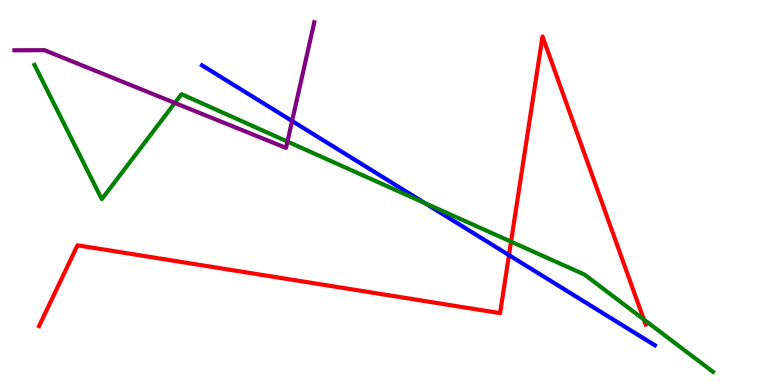[{'lines': ['blue', 'red'], 'intersections': [{'x': 6.57, 'y': 3.37}]}, {'lines': ['green', 'red'], 'intersections': [{'x': 6.59, 'y': 3.72}, {'x': 8.31, 'y': 1.7}]}, {'lines': ['purple', 'red'], 'intersections': []}, {'lines': ['blue', 'green'], 'intersections': [{'x': 5.48, 'y': 4.73}]}, {'lines': ['blue', 'purple'], 'intersections': [{'x': 3.77, 'y': 6.86}]}, {'lines': ['green', 'purple'], 'intersections': [{'x': 2.26, 'y': 7.33}, {'x': 3.71, 'y': 6.32}]}]